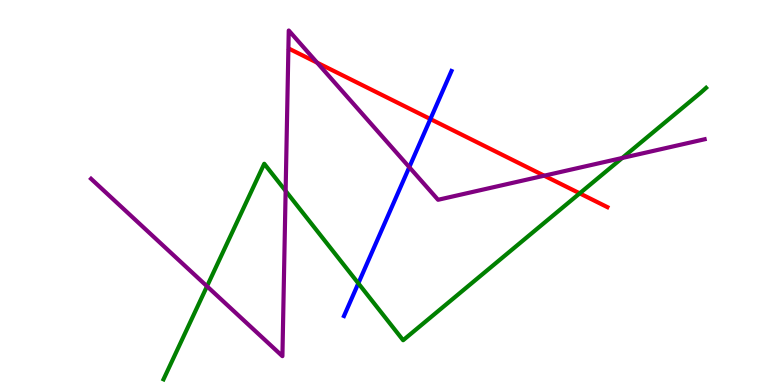[{'lines': ['blue', 'red'], 'intersections': [{'x': 5.55, 'y': 6.91}]}, {'lines': ['green', 'red'], 'intersections': [{'x': 7.48, 'y': 4.98}]}, {'lines': ['purple', 'red'], 'intersections': [{'x': 4.09, 'y': 8.37}, {'x': 7.02, 'y': 5.44}]}, {'lines': ['blue', 'green'], 'intersections': [{'x': 4.62, 'y': 2.64}]}, {'lines': ['blue', 'purple'], 'intersections': [{'x': 5.28, 'y': 5.66}]}, {'lines': ['green', 'purple'], 'intersections': [{'x': 2.67, 'y': 2.56}, {'x': 3.69, 'y': 5.04}, {'x': 8.03, 'y': 5.9}]}]